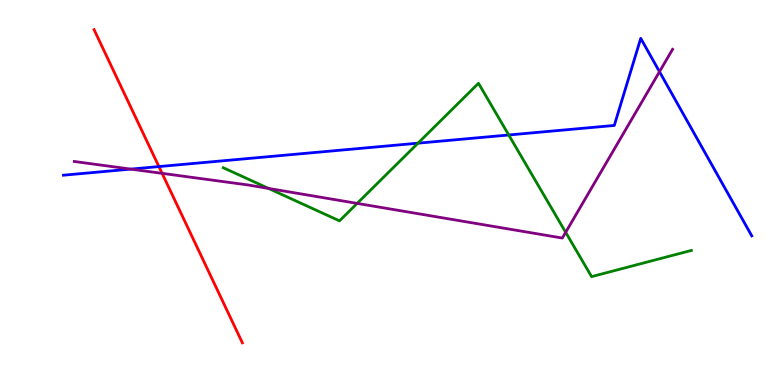[{'lines': ['blue', 'red'], 'intersections': [{'x': 2.05, 'y': 5.67}]}, {'lines': ['green', 'red'], 'intersections': []}, {'lines': ['purple', 'red'], 'intersections': [{'x': 2.09, 'y': 5.5}]}, {'lines': ['blue', 'green'], 'intersections': [{'x': 5.39, 'y': 6.28}, {'x': 6.56, 'y': 6.49}]}, {'lines': ['blue', 'purple'], 'intersections': [{'x': 1.69, 'y': 5.61}, {'x': 8.51, 'y': 8.14}]}, {'lines': ['green', 'purple'], 'intersections': [{'x': 3.47, 'y': 5.11}, {'x': 4.61, 'y': 4.72}, {'x': 7.3, 'y': 3.97}]}]